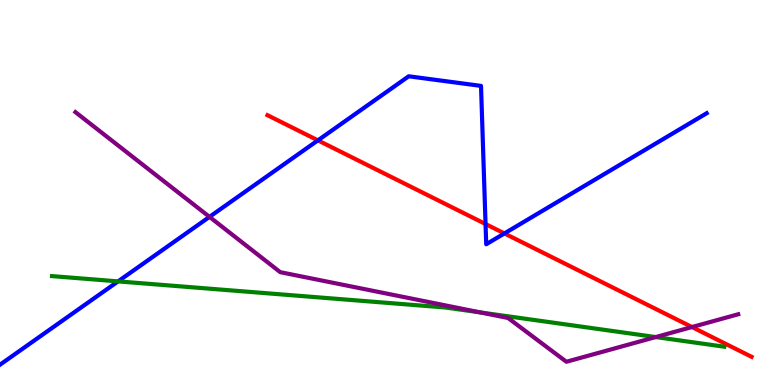[{'lines': ['blue', 'red'], 'intersections': [{'x': 4.1, 'y': 6.35}, {'x': 6.27, 'y': 4.18}, {'x': 6.51, 'y': 3.94}]}, {'lines': ['green', 'red'], 'intersections': []}, {'lines': ['purple', 'red'], 'intersections': [{'x': 8.93, 'y': 1.51}]}, {'lines': ['blue', 'green'], 'intersections': [{'x': 1.52, 'y': 2.69}]}, {'lines': ['blue', 'purple'], 'intersections': [{'x': 2.7, 'y': 4.37}]}, {'lines': ['green', 'purple'], 'intersections': [{'x': 6.2, 'y': 1.89}, {'x': 8.46, 'y': 1.25}]}]